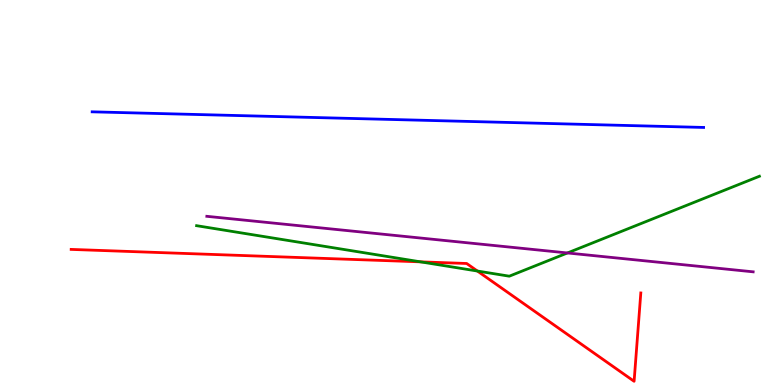[{'lines': ['blue', 'red'], 'intersections': []}, {'lines': ['green', 'red'], 'intersections': [{'x': 5.43, 'y': 3.2}, {'x': 6.16, 'y': 2.96}]}, {'lines': ['purple', 'red'], 'intersections': []}, {'lines': ['blue', 'green'], 'intersections': []}, {'lines': ['blue', 'purple'], 'intersections': []}, {'lines': ['green', 'purple'], 'intersections': [{'x': 7.32, 'y': 3.43}]}]